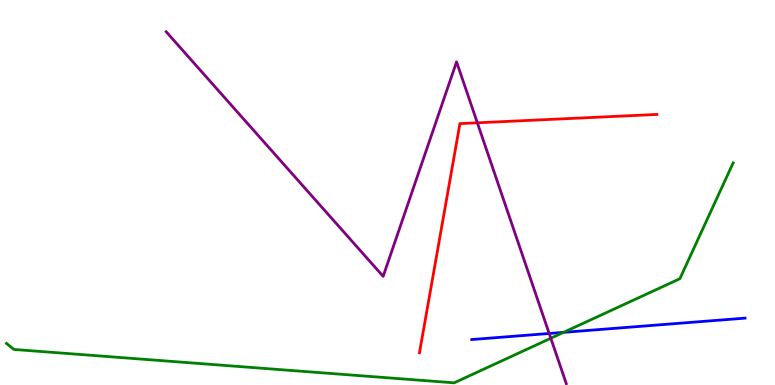[{'lines': ['blue', 'red'], 'intersections': []}, {'lines': ['green', 'red'], 'intersections': []}, {'lines': ['purple', 'red'], 'intersections': [{'x': 6.16, 'y': 6.81}]}, {'lines': ['blue', 'green'], 'intersections': [{'x': 7.27, 'y': 1.37}]}, {'lines': ['blue', 'purple'], 'intersections': [{'x': 7.09, 'y': 1.34}]}, {'lines': ['green', 'purple'], 'intersections': [{'x': 7.11, 'y': 1.21}]}]